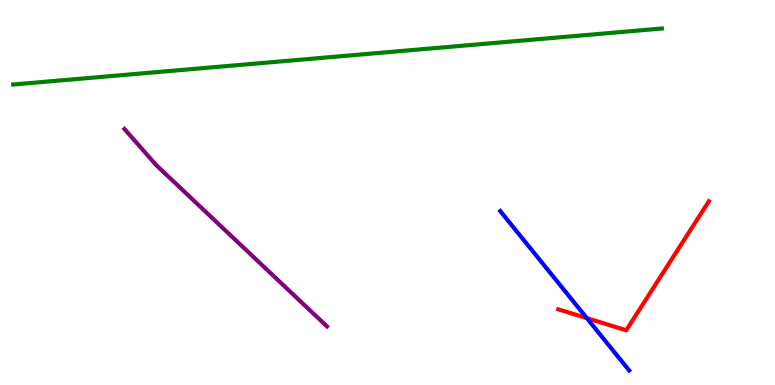[{'lines': ['blue', 'red'], 'intersections': [{'x': 7.57, 'y': 1.74}]}, {'lines': ['green', 'red'], 'intersections': []}, {'lines': ['purple', 'red'], 'intersections': []}, {'lines': ['blue', 'green'], 'intersections': []}, {'lines': ['blue', 'purple'], 'intersections': []}, {'lines': ['green', 'purple'], 'intersections': []}]